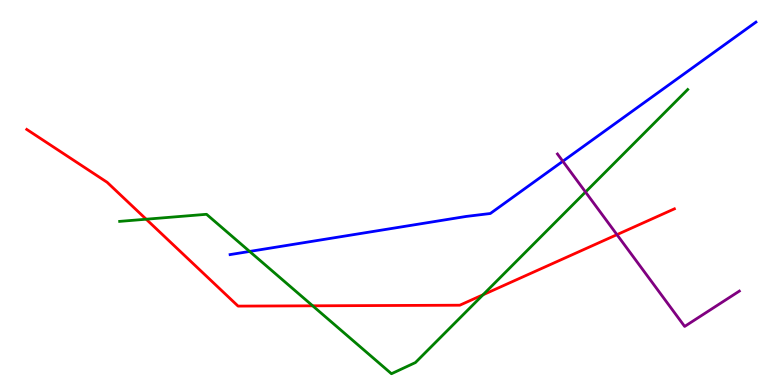[{'lines': ['blue', 'red'], 'intersections': []}, {'lines': ['green', 'red'], 'intersections': [{'x': 1.89, 'y': 4.31}, {'x': 4.03, 'y': 2.06}, {'x': 6.23, 'y': 2.34}]}, {'lines': ['purple', 'red'], 'intersections': [{'x': 7.96, 'y': 3.91}]}, {'lines': ['blue', 'green'], 'intersections': [{'x': 3.22, 'y': 3.47}]}, {'lines': ['blue', 'purple'], 'intersections': [{'x': 7.26, 'y': 5.81}]}, {'lines': ['green', 'purple'], 'intersections': [{'x': 7.55, 'y': 5.01}]}]